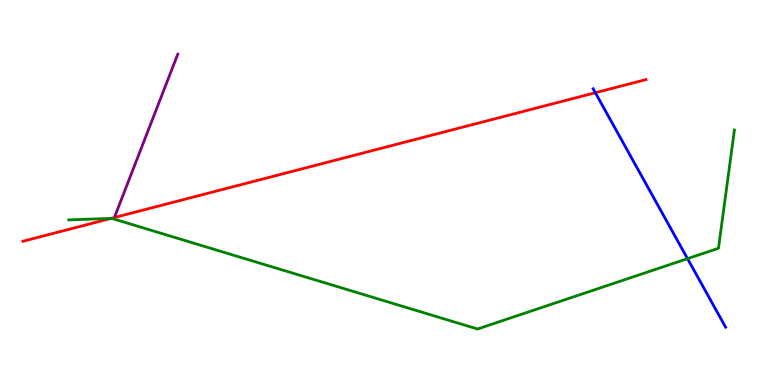[{'lines': ['blue', 'red'], 'intersections': [{'x': 7.68, 'y': 7.59}]}, {'lines': ['green', 'red'], 'intersections': [{'x': 1.43, 'y': 4.33}]}, {'lines': ['purple', 'red'], 'intersections': []}, {'lines': ['blue', 'green'], 'intersections': [{'x': 8.87, 'y': 3.28}]}, {'lines': ['blue', 'purple'], 'intersections': []}, {'lines': ['green', 'purple'], 'intersections': []}]